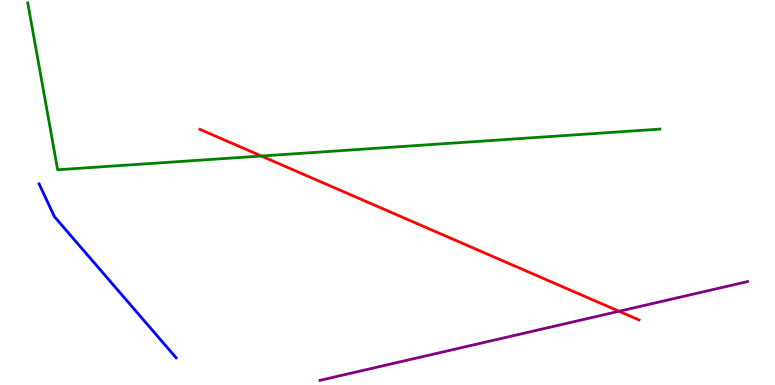[{'lines': ['blue', 'red'], 'intersections': []}, {'lines': ['green', 'red'], 'intersections': [{'x': 3.37, 'y': 5.95}]}, {'lines': ['purple', 'red'], 'intersections': [{'x': 7.99, 'y': 1.91}]}, {'lines': ['blue', 'green'], 'intersections': []}, {'lines': ['blue', 'purple'], 'intersections': []}, {'lines': ['green', 'purple'], 'intersections': []}]